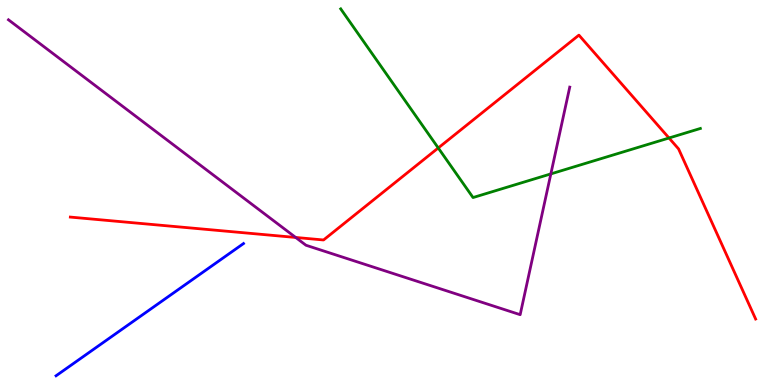[{'lines': ['blue', 'red'], 'intersections': []}, {'lines': ['green', 'red'], 'intersections': [{'x': 5.65, 'y': 6.16}, {'x': 8.63, 'y': 6.42}]}, {'lines': ['purple', 'red'], 'intersections': [{'x': 3.82, 'y': 3.83}]}, {'lines': ['blue', 'green'], 'intersections': []}, {'lines': ['blue', 'purple'], 'intersections': []}, {'lines': ['green', 'purple'], 'intersections': [{'x': 7.11, 'y': 5.48}]}]